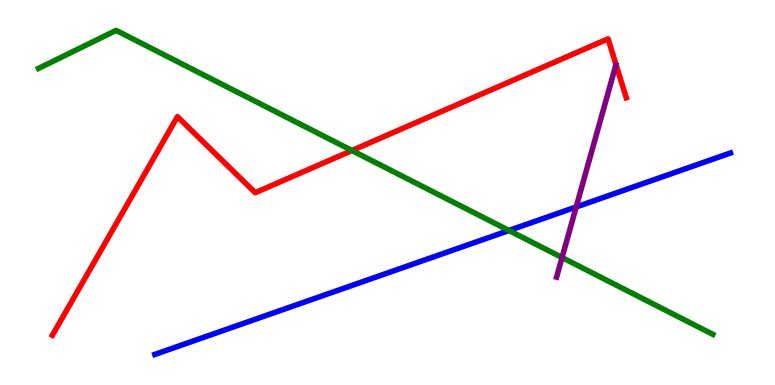[{'lines': ['blue', 'red'], 'intersections': []}, {'lines': ['green', 'red'], 'intersections': [{'x': 4.54, 'y': 6.09}]}, {'lines': ['purple', 'red'], 'intersections': []}, {'lines': ['blue', 'green'], 'intersections': [{'x': 6.57, 'y': 4.01}]}, {'lines': ['blue', 'purple'], 'intersections': [{'x': 7.43, 'y': 4.62}]}, {'lines': ['green', 'purple'], 'intersections': [{'x': 7.25, 'y': 3.31}]}]